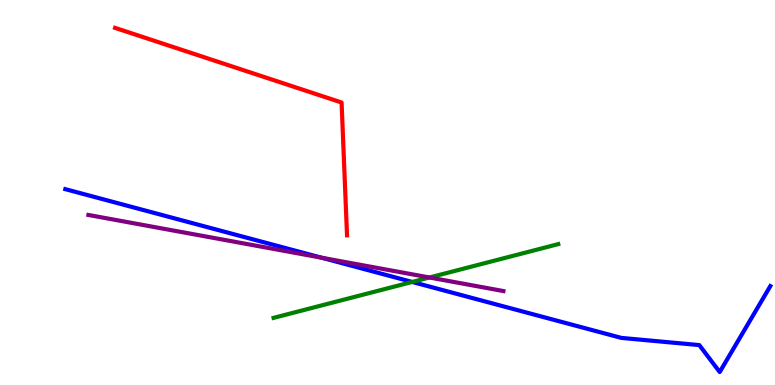[{'lines': ['blue', 'red'], 'intersections': []}, {'lines': ['green', 'red'], 'intersections': []}, {'lines': ['purple', 'red'], 'intersections': []}, {'lines': ['blue', 'green'], 'intersections': [{'x': 5.32, 'y': 2.68}]}, {'lines': ['blue', 'purple'], 'intersections': [{'x': 4.15, 'y': 3.31}]}, {'lines': ['green', 'purple'], 'intersections': [{'x': 5.54, 'y': 2.79}]}]